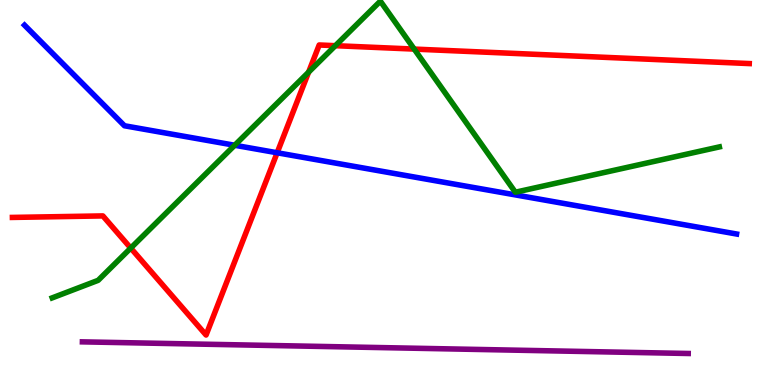[{'lines': ['blue', 'red'], 'intersections': [{'x': 3.58, 'y': 6.03}]}, {'lines': ['green', 'red'], 'intersections': [{'x': 1.69, 'y': 3.56}, {'x': 3.98, 'y': 8.13}, {'x': 4.33, 'y': 8.81}, {'x': 5.34, 'y': 8.72}]}, {'lines': ['purple', 'red'], 'intersections': []}, {'lines': ['blue', 'green'], 'intersections': [{'x': 3.03, 'y': 6.23}]}, {'lines': ['blue', 'purple'], 'intersections': []}, {'lines': ['green', 'purple'], 'intersections': []}]